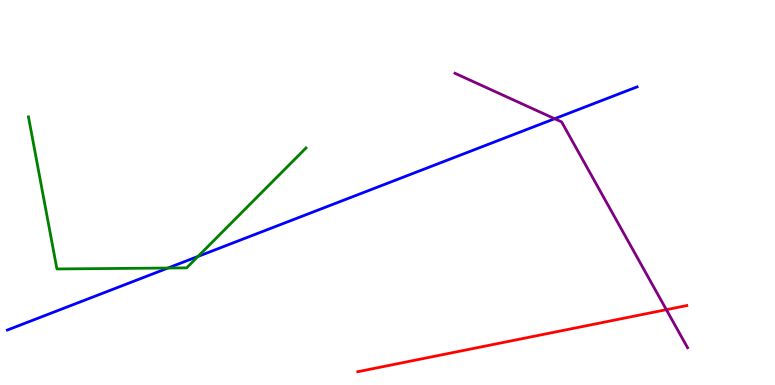[{'lines': ['blue', 'red'], 'intersections': []}, {'lines': ['green', 'red'], 'intersections': []}, {'lines': ['purple', 'red'], 'intersections': [{'x': 8.6, 'y': 1.96}]}, {'lines': ['blue', 'green'], 'intersections': [{'x': 2.17, 'y': 3.04}, {'x': 2.56, 'y': 3.34}]}, {'lines': ['blue', 'purple'], 'intersections': [{'x': 7.16, 'y': 6.92}]}, {'lines': ['green', 'purple'], 'intersections': []}]